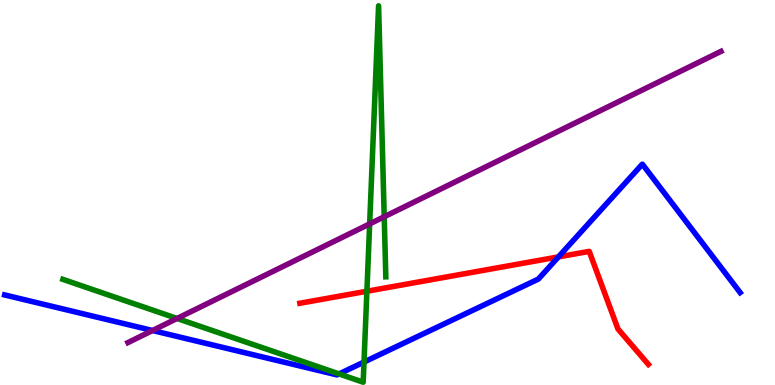[{'lines': ['blue', 'red'], 'intersections': [{'x': 7.21, 'y': 3.33}]}, {'lines': ['green', 'red'], 'intersections': [{'x': 4.73, 'y': 2.44}]}, {'lines': ['purple', 'red'], 'intersections': []}, {'lines': ['blue', 'green'], 'intersections': [{'x': 4.37, 'y': 0.288}, {'x': 4.7, 'y': 0.596}]}, {'lines': ['blue', 'purple'], 'intersections': [{'x': 1.97, 'y': 1.42}]}, {'lines': ['green', 'purple'], 'intersections': [{'x': 2.28, 'y': 1.73}, {'x': 4.77, 'y': 4.18}, {'x': 4.96, 'y': 4.37}]}]